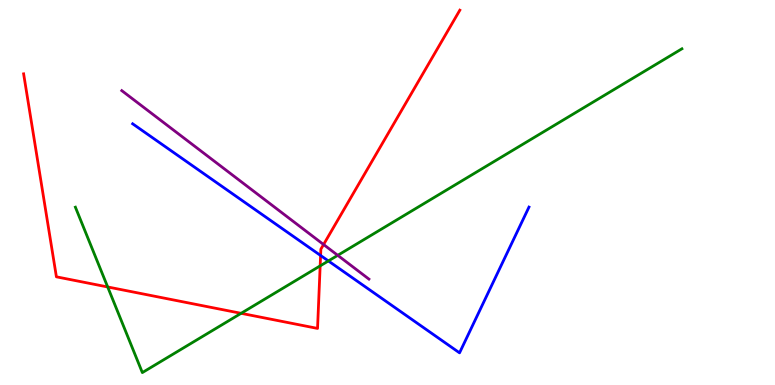[{'lines': ['blue', 'red'], 'intersections': [{'x': 4.14, 'y': 3.36}]}, {'lines': ['green', 'red'], 'intersections': [{'x': 1.39, 'y': 2.55}, {'x': 3.11, 'y': 1.86}, {'x': 4.13, 'y': 3.09}]}, {'lines': ['purple', 'red'], 'intersections': [{'x': 4.18, 'y': 3.65}]}, {'lines': ['blue', 'green'], 'intersections': [{'x': 4.24, 'y': 3.22}]}, {'lines': ['blue', 'purple'], 'intersections': []}, {'lines': ['green', 'purple'], 'intersections': [{'x': 4.36, 'y': 3.37}]}]